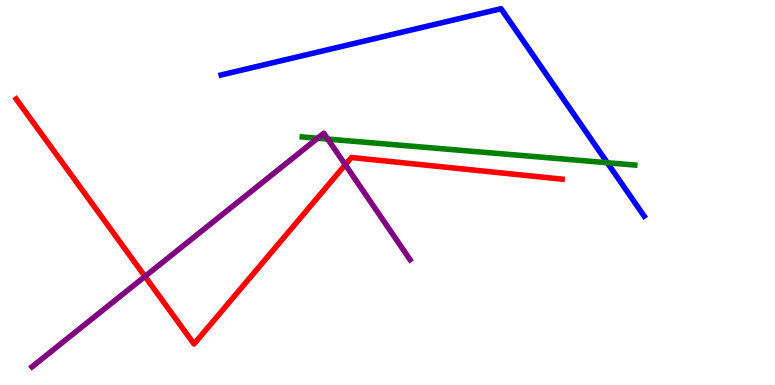[{'lines': ['blue', 'red'], 'intersections': []}, {'lines': ['green', 'red'], 'intersections': []}, {'lines': ['purple', 'red'], 'intersections': [{'x': 1.87, 'y': 2.82}, {'x': 4.46, 'y': 5.72}]}, {'lines': ['blue', 'green'], 'intersections': [{'x': 7.84, 'y': 5.77}]}, {'lines': ['blue', 'purple'], 'intersections': []}, {'lines': ['green', 'purple'], 'intersections': [{'x': 4.1, 'y': 6.41}, {'x': 4.23, 'y': 6.39}]}]